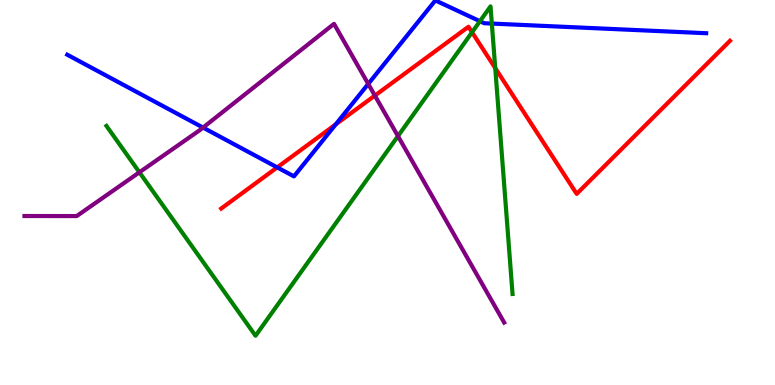[{'lines': ['blue', 'red'], 'intersections': [{'x': 3.58, 'y': 5.65}, {'x': 4.33, 'y': 6.77}]}, {'lines': ['green', 'red'], 'intersections': [{'x': 6.09, 'y': 9.16}, {'x': 6.39, 'y': 8.23}]}, {'lines': ['purple', 'red'], 'intersections': [{'x': 4.84, 'y': 7.52}]}, {'lines': ['blue', 'green'], 'intersections': [{'x': 6.19, 'y': 9.45}, {'x': 6.35, 'y': 9.39}]}, {'lines': ['blue', 'purple'], 'intersections': [{'x': 2.62, 'y': 6.69}, {'x': 4.75, 'y': 7.82}]}, {'lines': ['green', 'purple'], 'intersections': [{'x': 1.8, 'y': 5.52}, {'x': 5.13, 'y': 6.46}]}]